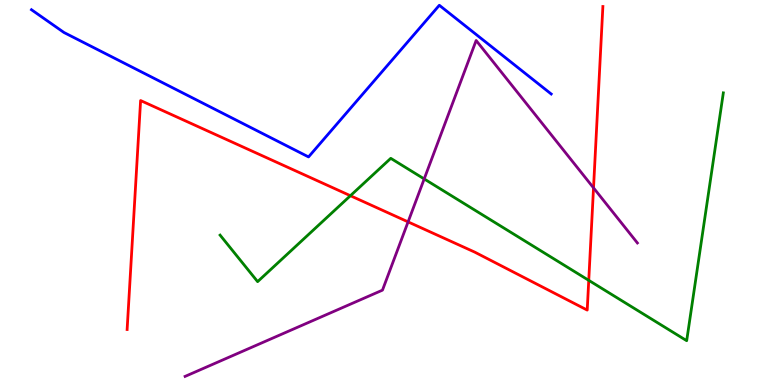[{'lines': ['blue', 'red'], 'intersections': []}, {'lines': ['green', 'red'], 'intersections': [{'x': 4.52, 'y': 4.92}, {'x': 7.6, 'y': 2.72}]}, {'lines': ['purple', 'red'], 'intersections': [{'x': 5.27, 'y': 4.24}, {'x': 7.66, 'y': 5.12}]}, {'lines': ['blue', 'green'], 'intersections': []}, {'lines': ['blue', 'purple'], 'intersections': []}, {'lines': ['green', 'purple'], 'intersections': [{'x': 5.47, 'y': 5.35}]}]